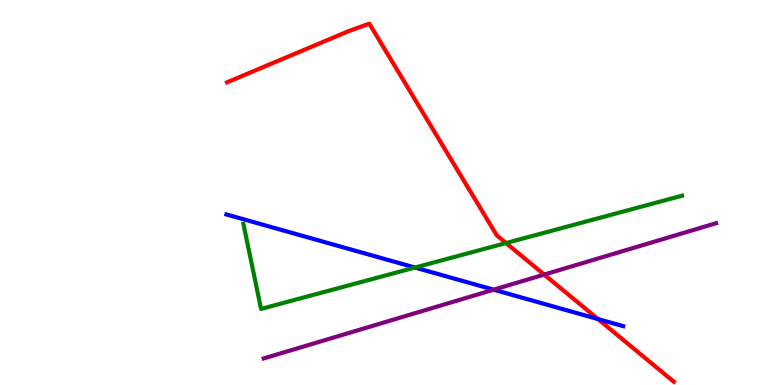[{'lines': ['blue', 'red'], 'intersections': [{'x': 7.72, 'y': 1.71}]}, {'lines': ['green', 'red'], 'intersections': [{'x': 6.53, 'y': 3.69}]}, {'lines': ['purple', 'red'], 'intersections': [{'x': 7.02, 'y': 2.87}]}, {'lines': ['blue', 'green'], 'intersections': [{'x': 5.35, 'y': 3.05}]}, {'lines': ['blue', 'purple'], 'intersections': [{'x': 6.37, 'y': 2.48}]}, {'lines': ['green', 'purple'], 'intersections': []}]